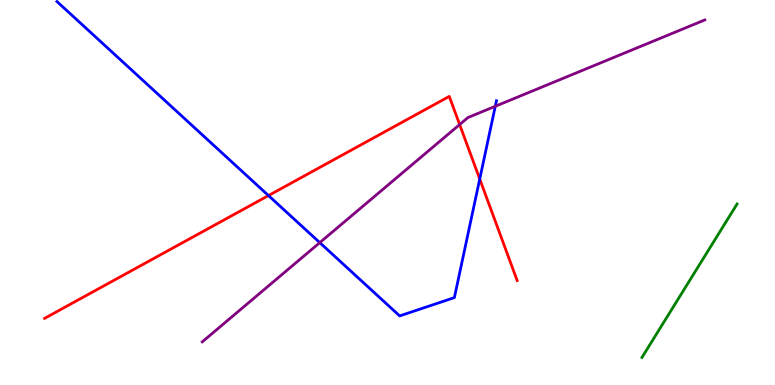[{'lines': ['blue', 'red'], 'intersections': [{'x': 3.46, 'y': 4.92}, {'x': 6.19, 'y': 5.35}]}, {'lines': ['green', 'red'], 'intersections': []}, {'lines': ['purple', 'red'], 'intersections': [{'x': 5.93, 'y': 6.76}]}, {'lines': ['blue', 'green'], 'intersections': []}, {'lines': ['blue', 'purple'], 'intersections': [{'x': 4.13, 'y': 3.7}, {'x': 6.39, 'y': 7.24}]}, {'lines': ['green', 'purple'], 'intersections': []}]